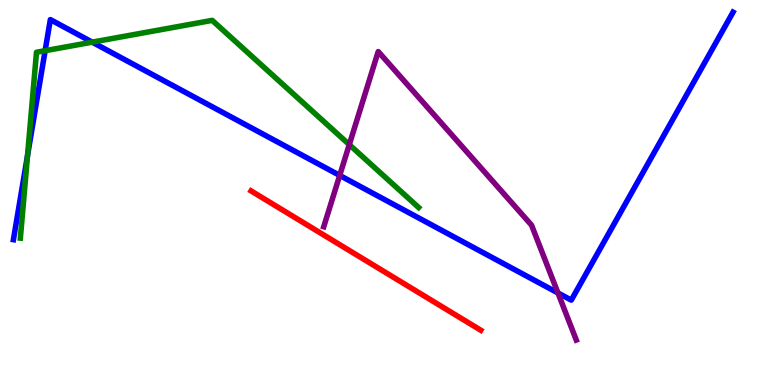[{'lines': ['blue', 'red'], 'intersections': []}, {'lines': ['green', 'red'], 'intersections': []}, {'lines': ['purple', 'red'], 'intersections': []}, {'lines': ['blue', 'green'], 'intersections': [{'x': 0.355, 'y': 5.96}, {'x': 0.582, 'y': 8.68}, {'x': 1.19, 'y': 8.91}]}, {'lines': ['blue', 'purple'], 'intersections': [{'x': 4.38, 'y': 5.44}, {'x': 7.2, 'y': 2.39}]}, {'lines': ['green', 'purple'], 'intersections': [{'x': 4.51, 'y': 6.24}]}]